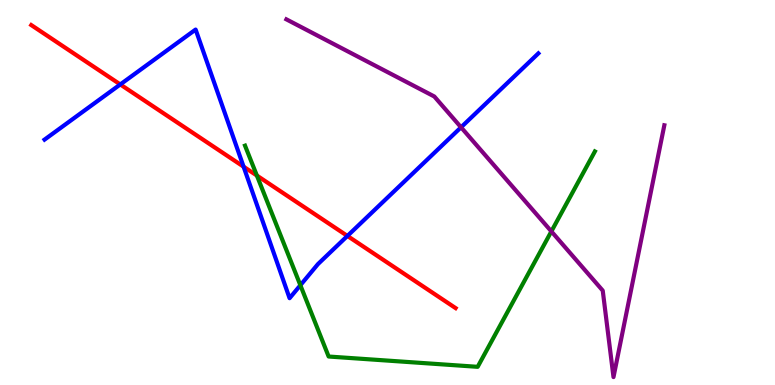[{'lines': ['blue', 'red'], 'intersections': [{'x': 1.55, 'y': 7.81}, {'x': 3.14, 'y': 5.67}, {'x': 4.48, 'y': 3.87}]}, {'lines': ['green', 'red'], 'intersections': [{'x': 3.31, 'y': 5.44}]}, {'lines': ['purple', 'red'], 'intersections': []}, {'lines': ['blue', 'green'], 'intersections': [{'x': 3.88, 'y': 2.59}]}, {'lines': ['blue', 'purple'], 'intersections': [{'x': 5.95, 'y': 6.69}]}, {'lines': ['green', 'purple'], 'intersections': [{'x': 7.11, 'y': 3.99}]}]